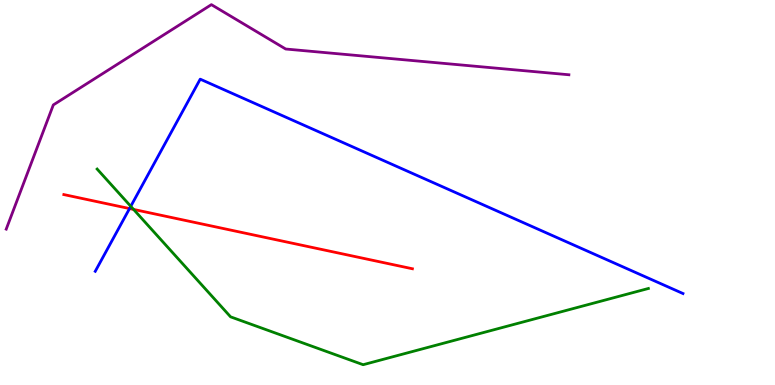[{'lines': ['blue', 'red'], 'intersections': [{'x': 1.67, 'y': 4.58}]}, {'lines': ['green', 'red'], 'intersections': [{'x': 1.72, 'y': 4.56}]}, {'lines': ['purple', 'red'], 'intersections': []}, {'lines': ['blue', 'green'], 'intersections': [{'x': 1.69, 'y': 4.64}]}, {'lines': ['blue', 'purple'], 'intersections': []}, {'lines': ['green', 'purple'], 'intersections': []}]